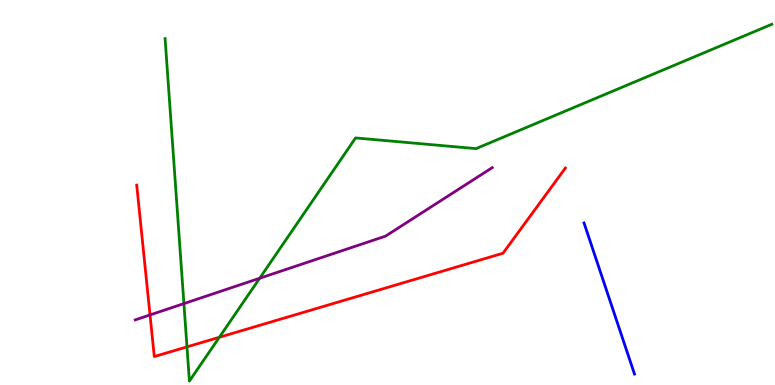[{'lines': ['blue', 'red'], 'intersections': []}, {'lines': ['green', 'red'], 'intersections': [{'x': 2.41, 'y': 0.99}, {'x': 2.83, 'y': 1.24}]}, {'lines': ['purple', 'red'], 'intersections': [{'x': 1.94, 'y': 1.82}]}, {'lines': ['blue', 'green'], 'intersections': []}, {'lines': ['blue', 'purple'], 'intersections': []}, {'lines': ['green', 'purple'], 'intersections': [{'x': 2.37, 'y': 2.11}, {'x': 3.35, 'y': 2.77}]}]